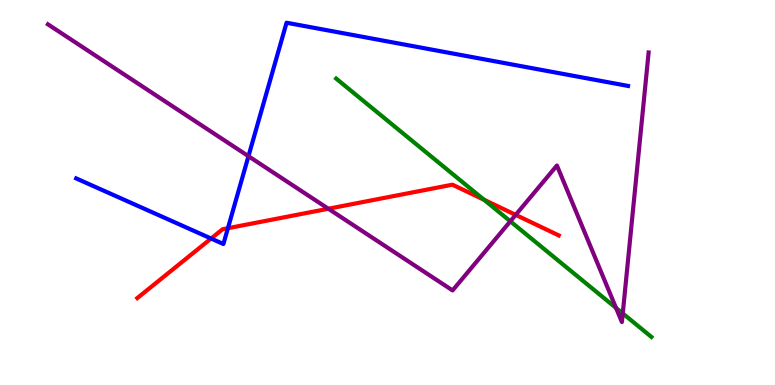[{'lines': ['blue', 'red'], 'intersections': [{'x': 2.72, 'y': 3.8}, {'x': 2.94, 'y': 4.07}]}, {'lines': ['green', 'red'], 'intersections': [{'x': 6.25, 'y': 4.81}]}, {'lines': ['purple', 'red'], 'intersections': [{'x': 4.24, 'y': 4.58}, {'x': 6.65, 'y': 4.42}]}, {'lines': ['blue', 'green'], 'intersections': []}, {'lines': ['blue', 'purple'], 'intersections': [{'x': 3.21, 'y': 5.94}]}, {'lines': ['green', 'purple'], 'intersections': [{'x': 6.58, 'y': 4.25}, {'x': 7.95, 'y': 2.0}, {'x': 8.04, 'y': 1.86}]}]